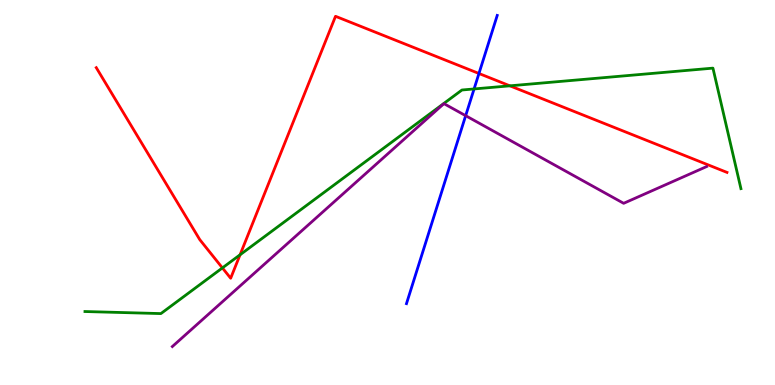[{'lines': ['blue', 'red'], 'intersections': [{'x': 6.18, 'y': 8.09}]}, {'lines': ['green', 'red'], 'intersections': [{'x': 2.87, 'y': 3.04}, {'x': 3.1, 'y': 3.38}, {'x': 6.58, 'y': 7.77}]}, {'lines': ['purple', 'red'], 'intersections': []}, {'lines': ['blue', 'green'], 'intersections': [{'x': 6.12, 'y': 7.69}]}, {'lines': ['blue', 'purple'], 'intersections': [{'x': 6.01, 'y': 7.0}]}, {'lines': ['green', 'purple'], 'intersections': []}]